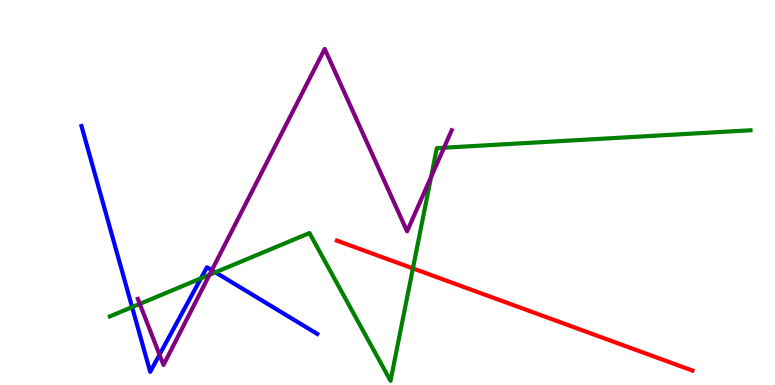[{'lines': ['blue', 'red'], 'intersections': []}, {'lines': ['green', 'red'], 'intersections': [{'x': 5.33, 'y': 3.03}]}, {'lines': ['purple', 'red'], 'intersections': []}, {'lines': ['blue', 'green'], 'intersections': [{'x': 1.7, 'y': 2.02}, {'x': 2.59, 'y': 2.77}, {'x': 2.78, 'y': 2.93}]}, {'lines': ['blue', 'purple'], 'intersections': [{'x': 2.06, 'y': 0.787}, {'x': 2.73, 'y': 2.98}]}, {'lines': ['green', 'purple'], 'intersections': [{'x': 1.8, 'y': 2.11}, {'x': 2.7, 'y': 2.86}, {'x': 5.56, 'y': 5.4}, {'x': 5.73, 'y': 6.16}]}]